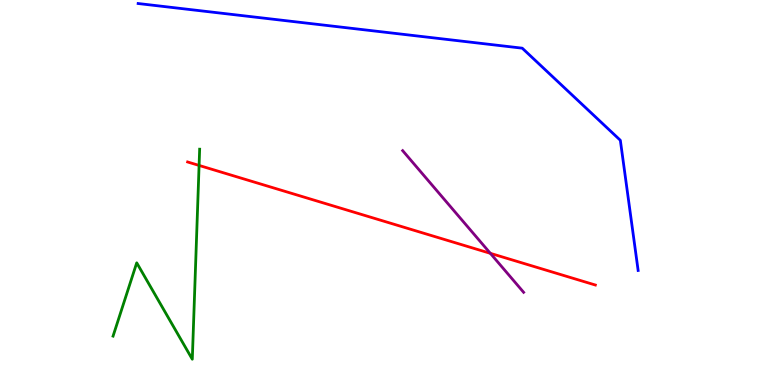[{'lines': ['blue', 'red'], 'intersections': []}, {'lines': ['green', 'red'], 'intersections': [{'x': 2.57, 'y': 5.7}]}, {'lines': ['purple', 'red'], 'intersections': [{'x': 6.33, 'y': 3.42}]}, {'lines': ['blue', 'green'], 'intersections': []}, {'lines': ['blue', 'purple'], 'intersections': []}, {'lines': ['green', 'purple'], 'intersections': []}]